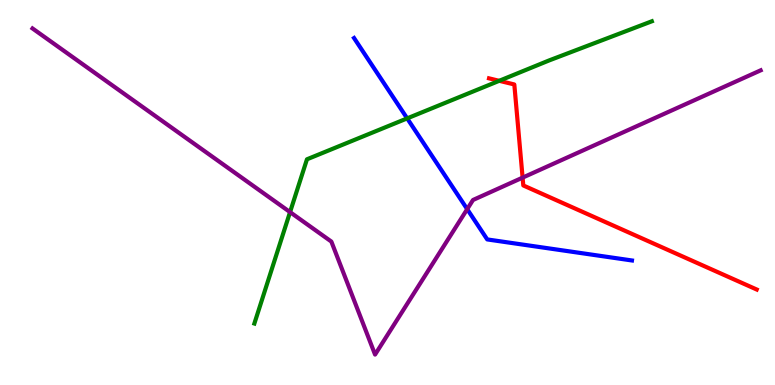[{'lines': ['blue', 'red'], 'intersections': []}, {'lines': ['green', 'red'], 'intersections': [{'x': 6.44, 'y': 7.9}]}, {'lines': ['purple', 'red'], 'intersections': [{'x': 6.74, 'y': 5.39}]}, {'lines': ['blue', 'green'], 'intersections': [{'x': 5.25, 'y': 6.93}]}, {'lines': ['blue', 'purple'], 'intersections': [{'x': 6.03, 'y': 4.57}]}, {'lines': ['green', 'purple'], 'intersections': [{'x': 3.74, 'y': 4.49}]}]